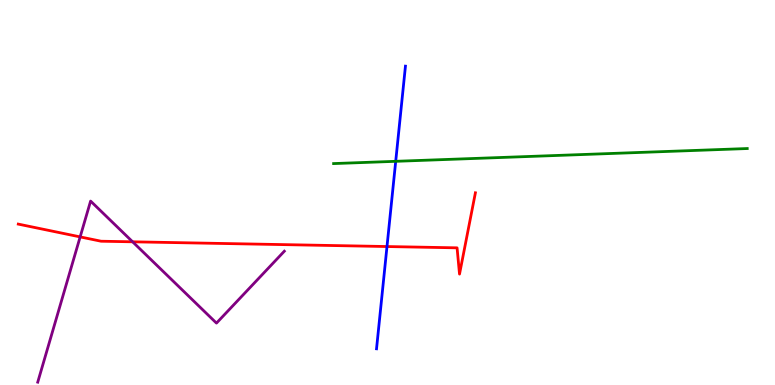[{'lines': ['blue', 'red'], 'intersections': [{'x': 4.99, 'y': 3.6}]}, {'lines': ['green', 'red'], 'intersections': []}, {'lines': ['purple', 'red'], 'intersections': [{'x': 1.03, 'y': 3.85}, {'x': 1.71, 'y': 3.72}]}, {'lines': ['blue', 'green'], 'intersections': [{'x': 5.11, 'y': 5.81}]}, {'lines': ['blue', 'purple'], 'intersections': []}, {'lines': ['green', 'purple'], 'intersections': []}]